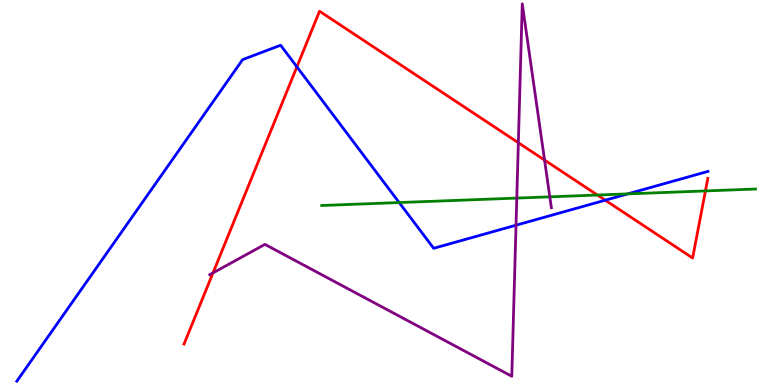[{'lines': ['blue', 'red'], 'intersections': [{'x': 3.83, 'y': 8.26}, {'x': 7.81, 'y': 4.8}]}, {'lines': ['green', 'red'], 'intersections': [{'x': 7.71, 'y': 4.93}, {'x': 9.1, 'y': 5.04}]}, {'lines': ['purple', 'red'], 'intersections': [{'x': 2.75, 'y': 2.91}, {'x': 6.69, 'y': 6.29}, {'x': 7.03, 'y': 5.84}]}, {'lines': ['blue', 'green'], 'intersections': [{'x': 5.15, 'y': 4.74}, {'x': 8.1, 'y': 4.96}]}, {'lines': ['blue', 'purple'], 'intersections': [{'x': 6.66, 'y': 4.15}]}, {'lines': ['green', 'purple'], 'intersections': [{'x': 6.67, 'y': 4.85}, {'x': 7.09, 'y': 4.89}]}]